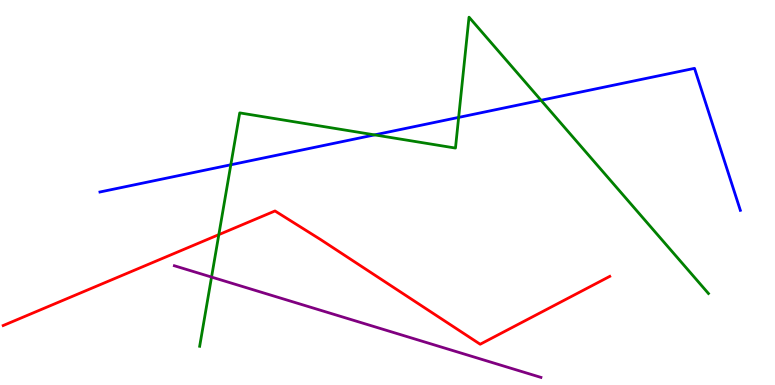[{'lines': ['blue', 'red'], 'intersections': []}, {'lines': ['green', 'red'], 'intersections': [{'x': 2.82, 'y': 3.91}]}, {'lines': ['purple', 'red'], 'intersections': []}, {'lines': ['blue', 'green'], 'intersections': [{'x': 2.98, 'y': 5.72}, {'x': 4.83, 'y': 6.5}, {'x': 5.92, 'y': 6.95}, {'x': 6.98, 'y': 7.4}]}, {'lines': ['blue', 'purple'], 'intersections': []}, {'lines': ['green', 'purple'], 'intersections': [{'x': 2.73, 'y': 2.8}]}]